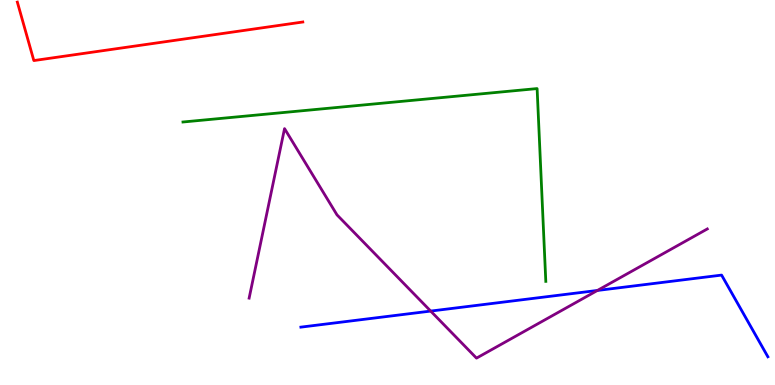[{'lines': ['blue', 'red'], 'intersections': []}, {'lines': ['green', 'red'], 'intersections': []}, {'lines': ['purple', 'red'], 'intersections': []}, {'lines': ['blue', 'green'], 'intersections': []}, {'lines': ['blue', 'purple'], 'intersections': [{'x': 5.56, 'y': 1.92}, {'x': 7.71, 'y': 2.46}]}, {'lines': ['green', 'purple'], 'intersections': []}]